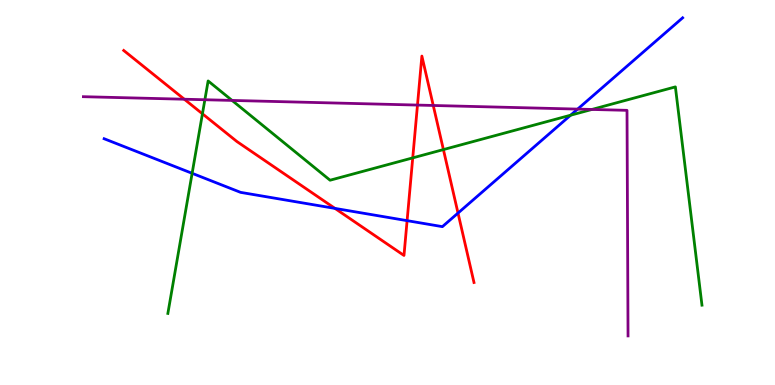[{'lines': ['blue', 'red'], 'intersections': [{'x': 4.32, 'y': 4.59}, {'x': 5.25, 'y': 4.27}, {'x': 5.91, 'y': 4.47}]}, {'lines': ['green', 'red'], 'intersections': [{'x': 2.61, 'y': 7.04}, {'x': 5.33, 'y': 5.9}, {'x': 5.72, 'y': 6.11}]}, {'lines': ['purple', 'red'], 'intersections': [{'x': 2.38, 'y': 7.42}, {'x': 5.39, 'y': 7.27}, {'x': 5.59, 'y': 7.26}]}, {'lines': ['blue', 'green'], 'intersections': [{'x': 2.48, 'y': 5.5}, {'x': 7.36, 'y': 7.01}]}, {'lines': ['blue', 'purple'], 'intersections': [{'x': 7.45, 'y': 7.17}]}, {'lines': ['green', 'purple'], 'intersections': [{'x': 2.64, 'y': 7.41}, {'x': 2.99, 'y': 7.39}, {'x': 7.64, 'y': 7.16}]}]